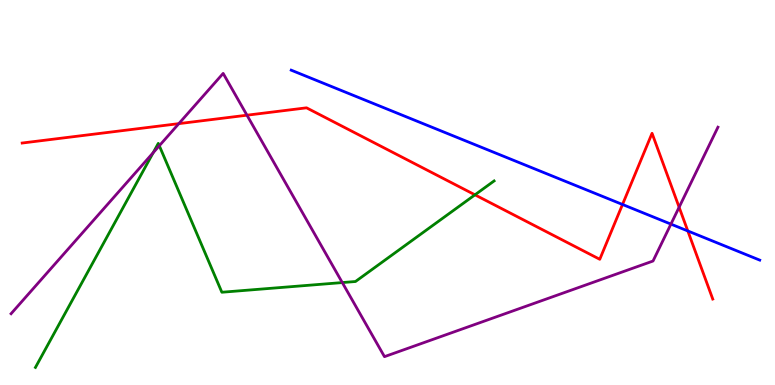[{'lines': ['blue', 'red'], 'intersections': [{'x': 8.03, 'y': 4.69}, {'x': 8.88, 'y': 4.0}]}, {'lines': ['green', 'red'], 'intersections': [{'x': 6.13, 'y': 4.94}]}, {'lines': ['purple', 'red'], 'intersections': [{'x': 2.31, 'y': 6.79}, {'x': 3.19, 'y': 7.01}, {'x': 8.76, 'y': 4.62}]}, {'lines': ['blue', 'green'], 'intersections': []}, {'lines': ['blue', 'purple'], 'intersections': [{'x': 8.66, 'y': 4.18}]}, {'lines': ['green', 'purple'], 'intersections': [{'x': 1.98, 'y': 6.03}, {'x': 2.06, 'y': 6.21}, {'x': 4.42, 'y': 2.66}]}]